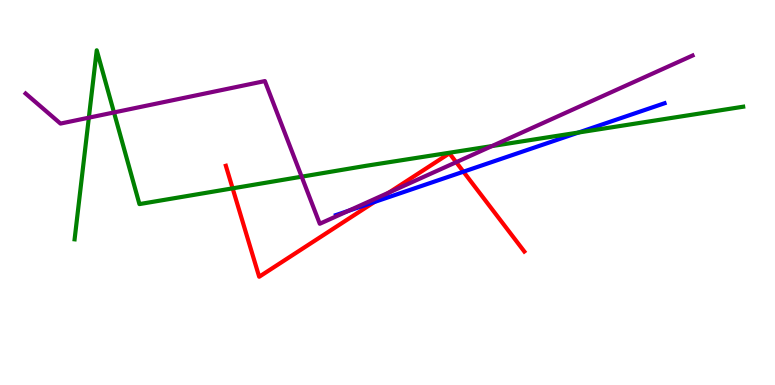[{'lines': ['blue', 'red'], 'intersections': [{'x': 4.83, 'y': 4.75}, {'x': 5.98, 'y': 5.54}]}, {'lines': ['green', 'red'], 'intersections': [{'x': 3.0, 'y': 5.11}]}, {'lines': ['purple', 'red'], 'intersections': [{'x': 5.02, 'y': 5.0}, {'x': 5.89, 'y': 5.79}]}, {'lines': ['blue', 'green'], 'intersections': [{'x': 7.47, 'y': 6.56}]}, {'lines': ['blue', 'purple'], 'intersections': [{'x': 4.49, 'y': 4.52}]}, {'lines': ['green', 'purple'], 'intersections': [{'x': 1.15, 'y': 6.94}, {'x': 1.47, 'y': 7.08}, {'x': 3.89, 'y': 5.41}, {'x': 6.35, 'y': 6.21}]}]